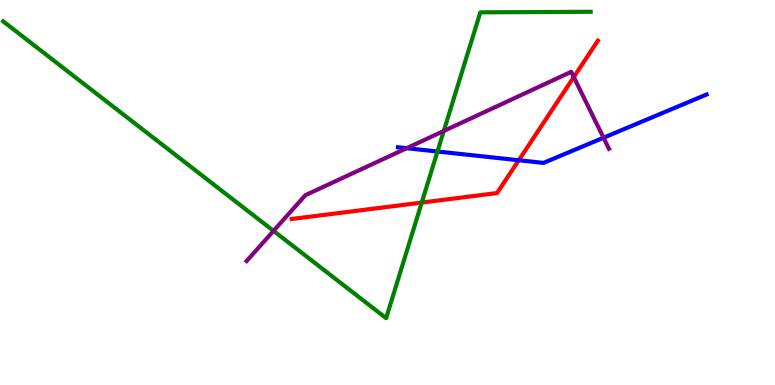[{'lines': ['blue', 'red'], 'intersections': [{'x': 6.69, 'y': 5.84}]}, {'lines': ['green', 'red'], 'intersections': [{'x': 5.44, 'y': 4.74}]}, {'lines': ['purple', 'red'], 'intersections': [{'x': 7.4, 'y': 8.0}]}, {'lines': ['blue', 'green'], 'intersections': [{'x': 5.64, 'y': 6.06}]}, {'lines': ['blue', 'purple'], 'intersections': [{'x': 5.25, 'y': 6.15}, {'x': 7.79, 'y': 6.42}]}, {'lines': ['green', 'purple'], 'intersections': [{'x': 3.53, 'y': 4.0}, {'x': 5.73, 'y': 6.6}]}]